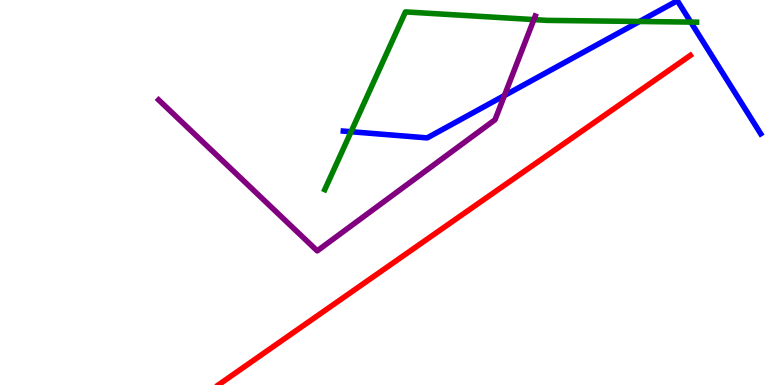[{'lines': ['blue', 'red'], 'intersections': []}, {'lines': ['green', 'red'], 'intersections': []}, {'lines': ['purple', 'red'], 'intersections': []}, {'lines': ['blue', 'green'], 'intersections': [{'x': 4.53, 'y': 6.58}, {'x': 8.25, 'y': 9.44}, {'x': 8.91, 'y': 9.43}]}, {'lines': ['blue', 'purple'], 'intersections': [{'x': 6.51, 'y': 7.52}]}, {'lines': ['green', 'purple'], 'intersections': [{'x': 6.89, 'y': 9.49}]}]